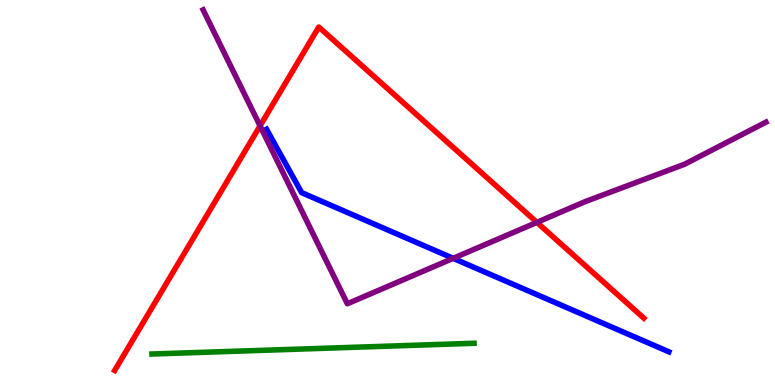[{'lines': ['blue', 'red'], 'intersections': []}, {'lines': ['green', 'red'], 'intersections': []}, {'lines': ['purple', 'red'], 'intersections': [{'x': 3.36, 'y': 6.73}, {'x': 6.93, 'y': 4.22}]}, {'lines': ['blue', 'green'], 'intersections': []}, {'lines': ['blue', 'purple'], 'intersections': [{'x': 5.85, 'y': 3.29}]}, {'lines': ['green', 'purple'], 'intersections': []}]